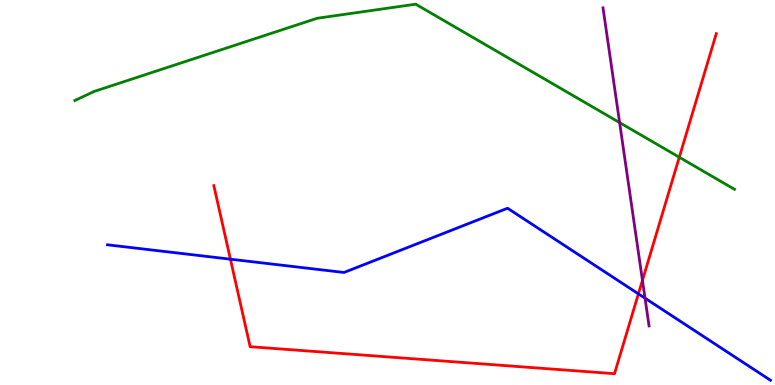[{'lines': ['blue', 'red'], 'intersections': [{'x': 2.97, 'y': 3.27}, {'x': 8.24, 'y': 2.37}]}, {'lines': ['green', 'red'], 'intersections': [{'x': 8.77, 'y': 5.92}]}, {'lines': ['purple', 'red'], 'intersections': [{'x': 8.29, 'y': 2.72}]}, {'lines': ['blue', 'green'], 'intersections': []}, {'lines': ['blue', 'purple'], 'intersections': [{'x': 8.32, 'y': 2.26}]}, {'lines': ['green', 'purple'], 'intersections': [{'x': 8.0, 'y': 6.82}]}]